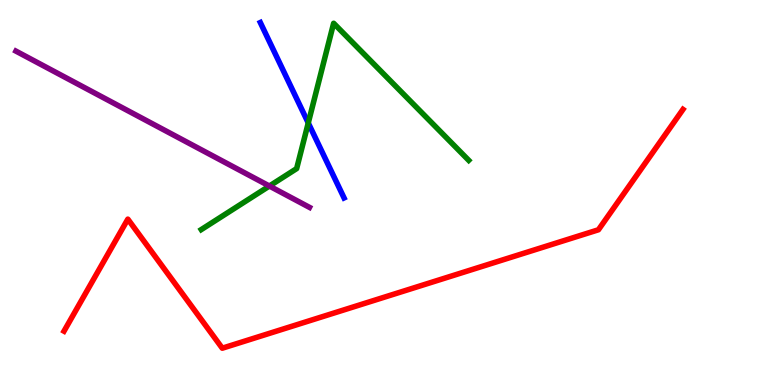[{'lines': ['blue', 'red'], 'intersections': []}, {'lines': ['green', 'red'], 'intersections': []}, {'lines': ['purple', 'red'], 'intersections': []}, {'lines': ['blue', 'green'], 'intersections': [{'x': 3.98, 'y': 6.81}]}, {'lines': ['blue', 'purple'], 'intersections': []}, {'lines': ['green', 'purple'], 'intersections': [{'x': 3.48, 'y': 5.17}]}]